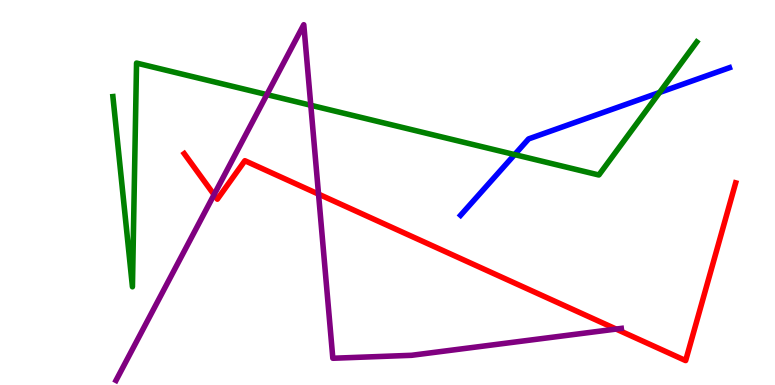[{'lines': ['blue', 'red'], 'intersections': []}, {'lines': ['green', 'red'], 'intersections': []}, {'lines': ['purple', 'red'], 'intersections': [{'x': 2.76, 'y': 4.94}, {'x': 4.11, 'y': 4.96}, {'x': 7.95, 'y': 1.45}]}, {'lines': ['blue', 'green'], 'intersections': [{'x': 6.64, 'y': 5.98}, {'x': 8.51, 'y': 7.6}]}, {'lines': ['blue', 'purple'], 'intersections': []}, {'lines': ['green', 'purple'], 'intersections': [{'x': 3.44, 'y': 7.54}, {'x': 4.01, 'y': 7.27}]}]